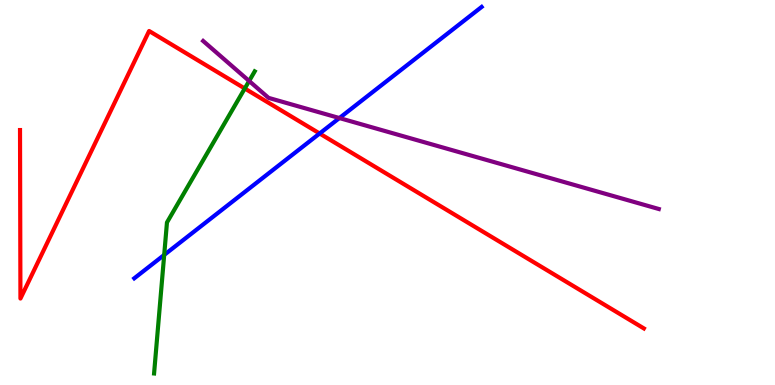[{'lines': ['blue', 'red'], 'intersections': [{'x': 4.12, 'y': 6.53}]}, {'lines': ['green', 'red'], 'intersections': [{'x': 3.16, 'y': 7.7}]}, {'lines': ['purple', 'red'], 'intersections': []}, {'lines': ['blue', 'green'], 'intersections': [{'x': 2.12, 'y': 3.38}]}, {'lines': ['blue', 'purple'], 'intersections': [{'x': 4.38, 'y': 6.93}]}, {'lines': ['green', 'purple'], 'intersections': [{'x': 3.21, 'y': 7.9}]}]